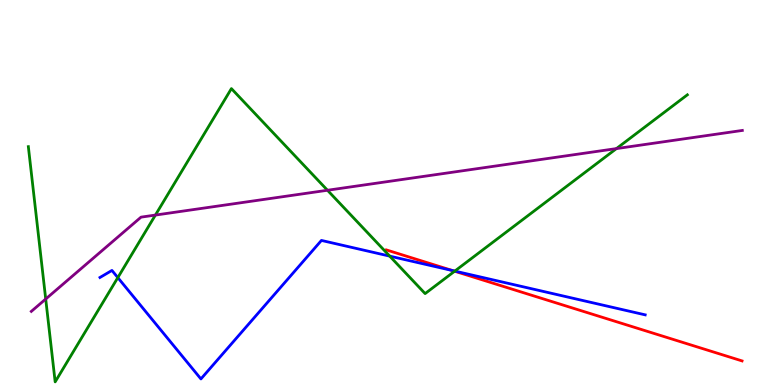[{'lines': ['blue', 'red'], 'intersections': [{'x': 5.84, 'y': 2.97}]}, {'lines': ['green', 'red'], 'intersections': [{'x': 5.87, 'y': 2.96}]}, {'lines': ['purple', 'red'], 'intersections': []}, {'lines': ['blue', 'green'], 'intersections': [{'x': 1.52, 'y': 2.79}, {'x': 5.03, 'y': 3.35}, {'x': 5.87, 'y': 2.96}]}, {'lines': ['blue', 'purple'], 'intersections': []}, {'lines': ['green', 'purple'], 'intersections': [{'x': 0.59, 'y': 2.23}, {'x': 2.01, 'y': 4.41}, {'x': 4.23, 'y': 5.06}, {'x': 7.95, 'y': 6.14}]}]